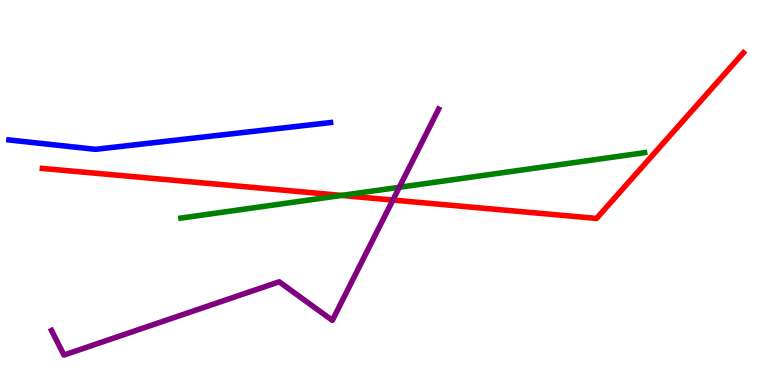[{'lines': ['blue', 'red'], 'intersections': []}, {'lines': ['green', 'red'], 'intersections': [{'x': 4.41, 'y': 4.92}]}, {'lines': ['purple', 'red'], 'intersections': [{'x': 5.07, 'y': 4.8}]}, {'lines': ['blue', 'green'], 'intersections': []}, {'lines': ['blue', 'purple'], 'intersections': []}, {'lines': ['green', 'purple'], 'intersections': [{'x': 5.15, 'y': 5.14}]}]